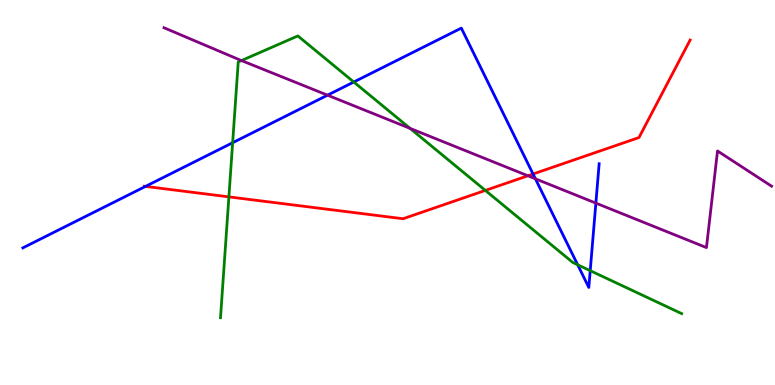[{'lines': ['blue', 'red'], 'intersections': [{'x': 1.88, 'y': 5.16}, {'x': 6.88, 'y': 5.48}]}, {'lines': ['green', 'red'], 'intersections': [{'x': 2.95, 'y': 4.89}, {'x': 6.26, 'y': 5.05}]}, {'lines': ['purple', 'red'], 'intersections': [{'x': 6.81, 'y': 5.43}]}, {'lines': ['blue', 'green'], 'intersections': [{'x': 3.0, 'y': 6.29}, {'x': 4.56, 'y': 7.87}, {'x': 7.45, 'y': 3.12}, {'x': 7.62, 'y': 2.97}]}, {'lines': ['blue', 'purple'], 'intersections': [{'x': 4.23, 'y': 7.53}, {'x': 6.91, 'y': 5.36}, {'x': 7.69, 'y': 4.72}]}, {'lines': ['green', 'purple'], 'intersections': [{'x': 3.12, 'y': 8.43}, {'x': 5.29, 'y': 6.67}]}]